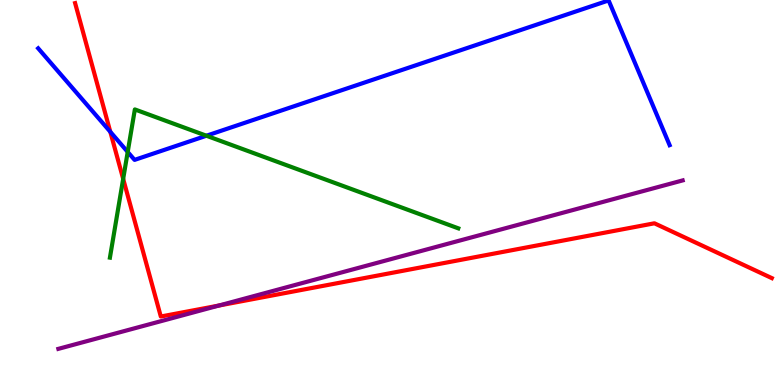[{'lines': ['blue', 'red'], 'intersections': [{'x': 1.42, 'y': 6.58}]}, {'lines': ['green', 'red'], 'intersections': [{'x': 1.59, 'y': 5.35}]}, {'lines': ['purple', 'red'], 'intersections': [{'x': 2.82, 'y': 2.06}]}, {'lines': ['blue', 'green'], 'intersections': [{'x': 1.65, 'y': 6.05}, {'x': 2.66, 'y': 6.47}]}, {'lines': ['blue', 'purple'], 'intersections': []}, {'lines': ['green', 'purple'], 'intersections': []}]